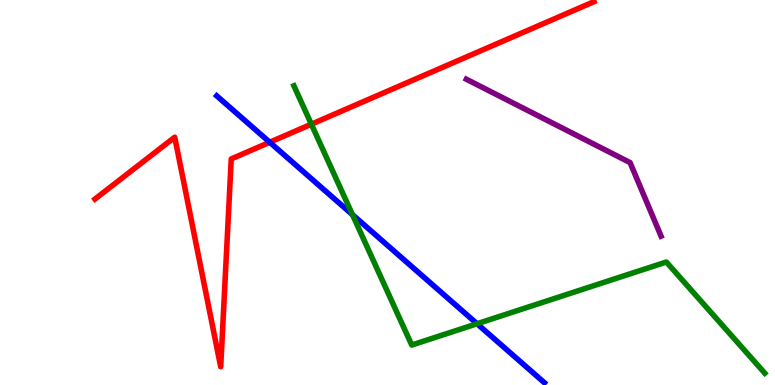[{'lines': ['blue', 'red'], 'intersections': [{'x': 3.48, 'y': 6.31}]}, {'lines': ['green', 'red'], 'intersections': [{'x': 4.02, 'y': 6.77}]}, {'lines': ['purple', 'red'], 'intersections': []}, {'lines': ['blue', 'green'], 'intersections': [{'x': 4.55, 'y': 4.42}, {'x': 6.16, 'y': 1.59}]}, {'lines': ['blue', 'purple'], 'intersections': []}, {'lines': ['green', 'purple'], 'intersections': []}]